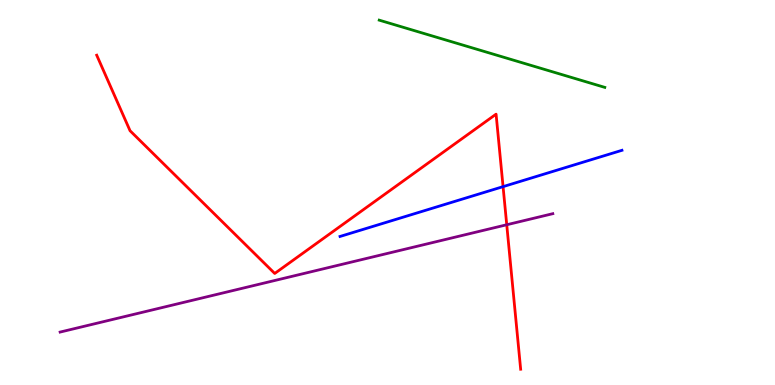[{'lines': ['blue', 'red'], 'intersections': [{'x': 6.49, 'y': 5.15}]}, {'lines': ['green', 'red'], 'intersections': []}, {'lines': ['purple', 'red'], 'intersections': [{'x': 6.54, 'y': 4.16}]}, {'lines': ['blue', 'green'], 'intersections': []}, {'lines': ['blue', 'purple'], 'intersections': []}, {'lines': ['green', 'purple'], 'intersections': []}]